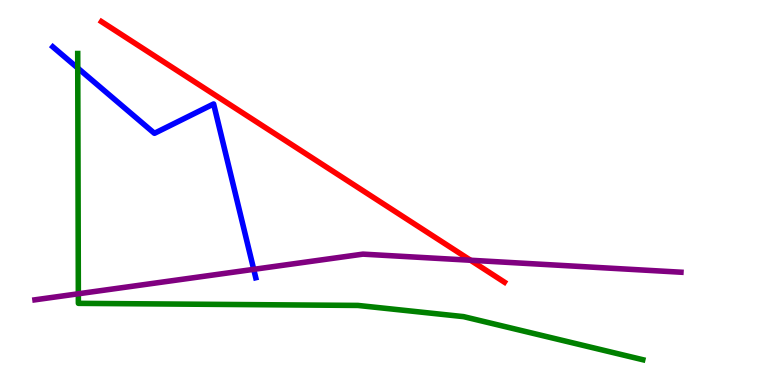[{'lines': ['blue', 'red'], 'intersections': []}, {'lines': ['green', 'red'], 'intersections': []}, {'lines': ['purple', 'red'], 'intersections': [{'x': 6.07, 'y': 3.24}]}, {'lines': ['blue', 'green'], 'intersections': [{'x': 1.0, 'y': 8.23}]}, {'lines': ['blue', 'purple'], 'intersections': [{'x': 3.27, 'y': 3.0}]}, {'lines': ['green', 'purple'], 'intersections': [{'x': 1.01, 'y': 2.37}]}]